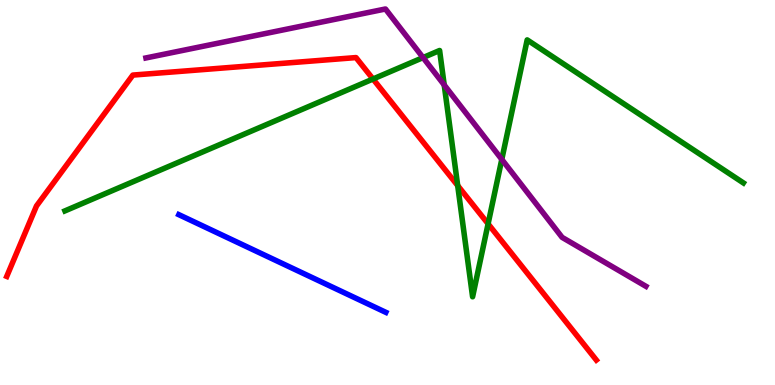[{'lines': ['blue', 'red'], 'intersections': []}, {'lines': ['green', 'red'], 'intersections': [{'x': 4.81, 'y': 7.95}, {'x': 5.91, 'y': 5.18}, {'x': 6.3, 'y': 4.19}]}, {'lines': ['purple', 'red'], 'intersections': []}, {'lines': ['blue', 'green'], 'intersections': []}, {'lines': ['blue', 'purple'], 'intersections': []}, {'lines': ['green', 'purple'], 'intersections': [{'x': 5.46, 'y': 8.5}, {'x': 5.73, 'y': 7.79}, {'x': 6.47, 'y': 5.86}]}]